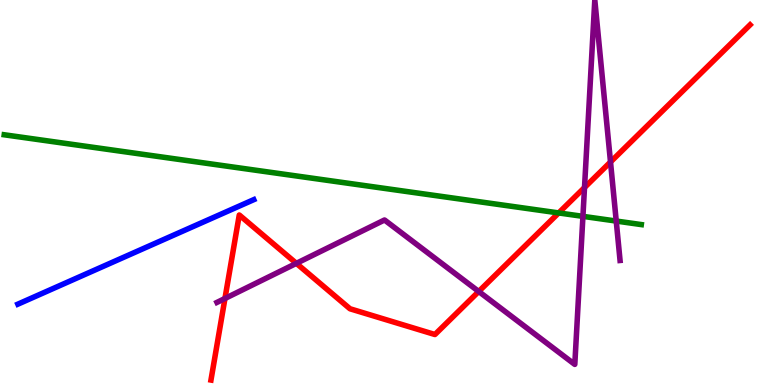[{'lines': ['blue', 'red'], 'intersections': []}, {'lines': ['green', 'red'], 'intersections': [{'x': 7.21, 'y': 4.47}]}, {'lines': ['purple', 'red'], 'intersections': [{'x': 2.9, 'y': 2.25}, {'x': 3.82, 'y': 3.16}, {'x': 6.18, 'y': 2.43}, {'x': 7.54, 'y': 5.13}, {'x': 7.88, 'y': 5.79}]}, {'lines': ['blue', 'green'], 'intersections': []}, {'lines': ['blue', 'purple'], 'intersections': []}, {'lines': ['green', 'purple'], 'intersections': [{'x': 7.52, 'y': 4.38}, {'x': 7.95, 'y': 4.26}]}]